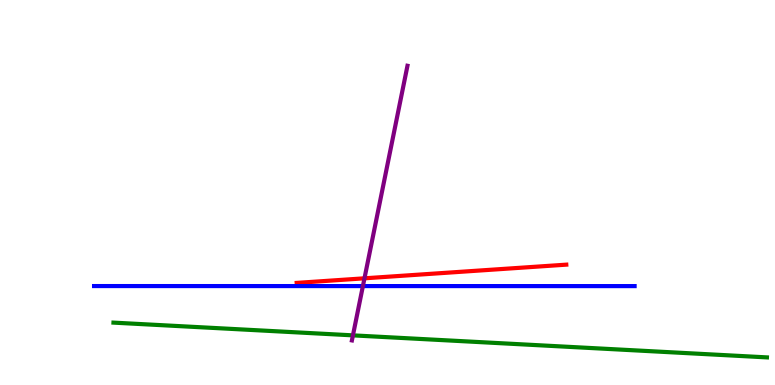[{'lines': ['blue', 'red'], 'intersections': []}, {'lines': ['green', 'red'], 'intersections': []}, {'lines': ['purple', 'red'], 'intersections': [{'x': 4.7, 'y': 2.77}]}, {'lines': ['blue', 'green'], 'intersections': []}, {'lines': ['blue', 'purple'], 'intersections': [{'x': 4.68, 'y': 2.57}]}, {'lines': ['green', 'purple'], 'intersections': [{'x': 4.55, 'y': 1.29}]}]